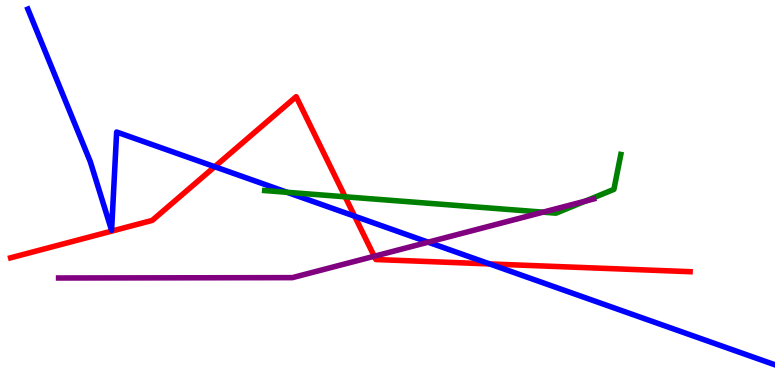[{'lines': ['blue', 'red'], 'intersections': [{'x': 2.77, 'y': 5.67}, {'x': 4.58, 'y': 4.38}, {'x': 6.32, 'y': 3.14}]}, {'lines': ['green', 'red'], 'intersections': [{'x': 4.45, 'y': 4.89}]}, {'lines': ['purple', 'red'], 'intersections': [{'x': 4.83, 'y': 3.34}]}, {'lines': ['blue', 'green'], 'intersections': [{'x': 3.7, 'y': 5.01}]}, {'lines': ['blue', 'purple'], 'intersections': [{'x': 5.52, 'y': 3.71}]}, {'lines': ['green', 'purple'], 'intersections': [{'x': 7.01, 'y': 4.49}, {'x': 7.55, 'y': 4.78}]}]